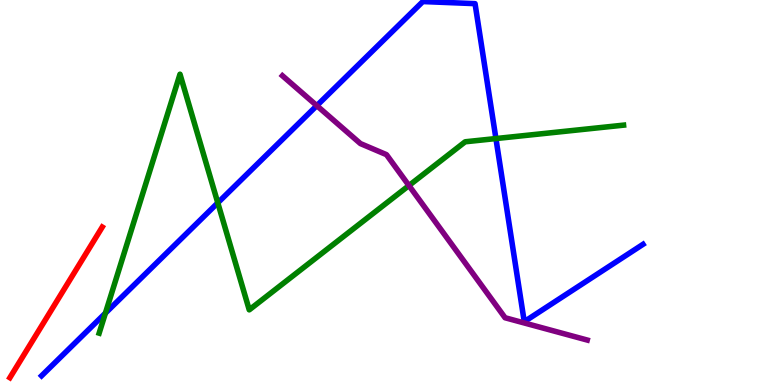[{'lines': ['blue', 'red'], 'intersections': []}, {'lines': ['green', 'red'], 'intersections': []}, {'lines': ['purple', 'red'], 'intersections': []}, {'lines': ['blue', 'green'], 'intersections': [{'x': 1.36, 'y': 1.87}, {'x': 2.81, 'y': 4.73}, {'x': 6.4, 'y': 6.4}]}, {'lines': ['blue', 'purple'], 'intersections': [{'x': 4.09, 'y': 7.26}]}, {'lines': ['green', 'purple'], 'intersections': [{'x': 5.28, 'y': 5.18}]}]